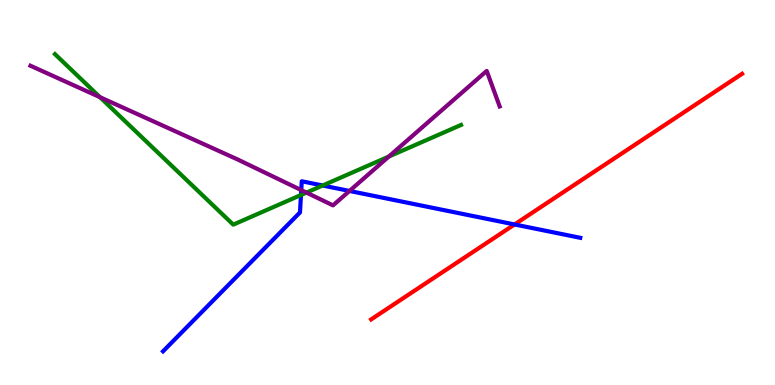[{'lines': ['blue', 'red'], 'intersections': [{'x': 6.64, 'y': 4.17}]}, {'lines': ['green', 'red'], 'intersections': []}, {'lines': ['purple', 'red'], 'intersections': []}, {'lines': ['blue', 'green'], 'intersections': [{'x': 3.88, 'y': 4.94}, {'x': 4.16, 'y': 5.18}]}, {'lines': ['blue', 'purple'], 'intersections': [{'x': 3.89, 'y': 5.06}, {'x': 4.51, 'y': 5.04}]}, {'lines': ['green', 'purple'], 'intersections': [{'x': 1.29, 'y': 7.48}, {'x': 3.95, 'y': 5.0}, {'x': 5.02, 'y': 5.93}]}]